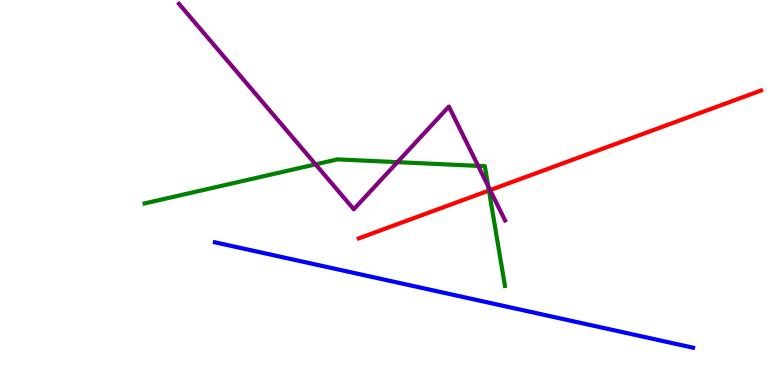[{'lines': ['blue', 'red'], 'intersections': []}, {'lines': ['green', 'red'], 'intersections': [{'x': 6.31, 'y': 5.05}]}, {'lines': ['purple', 'red'], 'intersections': [{'x': 6.32, 'y': 5.06}]}, {'lines': ['blue', 'green'], 'intersections': []}, {'lines': ['blue', 'purple'], 'intersections': []}, {'lines': ['green', 'purple'], 'intersections': [{'x': 4.07, 'y': 5.73}, {'x': 5.13, 'y': 5.79}, {'x': 6.17, 'y': 5.69}, {'x': 6.3, 'y': 5.16}]}]